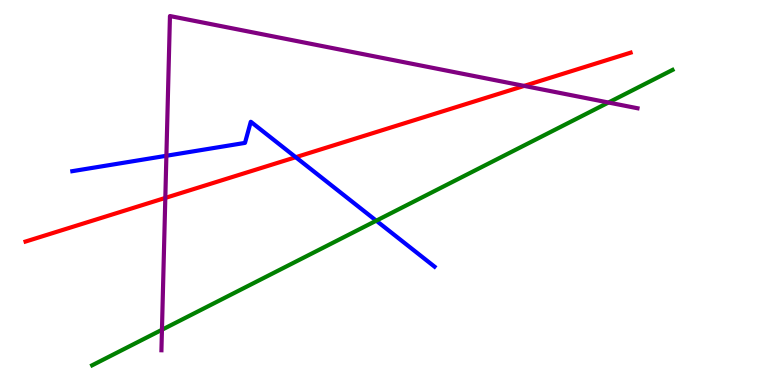[{'lines': ['blue', 'red'], 'intersections': [{'x': 3.82, 'y': 5.92}]}, {'lines': ['green', 'red'], 'intersections': []}, {'lines': ['purple', 'red'], 'intersections': [{'x': 2.13, 'y': 4.86}, {'x': 6.76, 'y': 7.77}]}, {'lines': ['blue', 'green'], 'intersections': [{'x': 4.86, 'y': 4.27}]}, {'lines': ['blue', 'purple'], 'intersections': [{'x': 2.15, 'y': 5.95}]}, {'lines': ['green', 'purple'], 'intersections': [{'x': 2.09, 'y': 1.43}, {'x': 7.85, 'y': 7.34}]}]